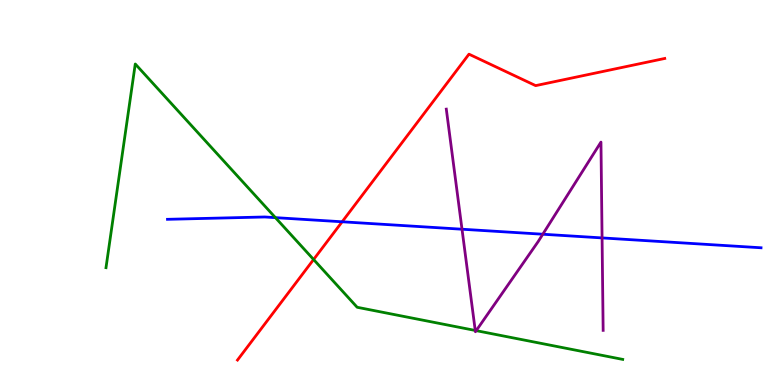[{'lines': ['blue', 'red'], 'intersections': [{'x': 4.41, 'y': 4.24}]}, {'lines': ['green', 'red'], 'intersections': [{'x': 4.05, 'y': 3.26}]}, {'lines': ['purple', 'red'], 'intersections': []}, {'lines': ['blue', 'green'], 'intersections': [{'x': 3.55, 'y': 4.35}]}, {'lines': ['blue', 'purple'], 'intersections': [{'x': 5.96, 'y': 4.05}, {'x': 7.0, 'y': 3.92}, {'x': 7.77, 'y': 3.82}]}, {'lines': ['green', 'purple'], 'intersections': [{'x': 6.13, 'y': 1.42}, {'x': 6.14, 'y': 1.41}]}]